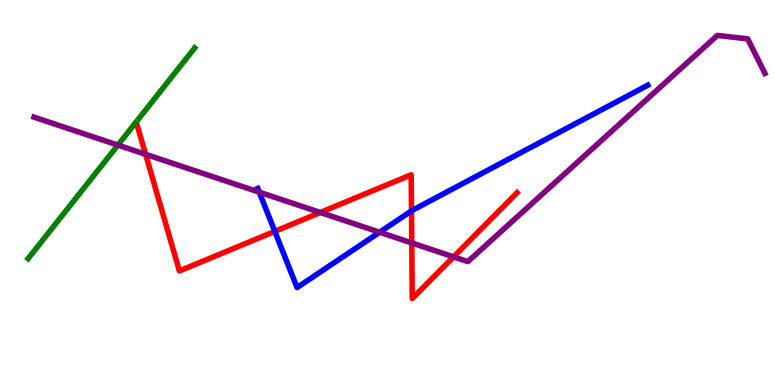[{'lines': ['blue', 'red'], 'intersections': [{'x': 3.55, 'y': 3.99}, {'x': 5.31, 'y': 4.52}]}, {'lines': ['green', 'red'], 'intersections': []}, {'lines': ['purple', 'red'], 'intersections': [{'x': 1.88, 'y': 5.99}, {'x': 4.13, 'y': 4.48}, {'x': 5.31, 'y': 3.69}, {'x': 5.85, 'y': 3.33}]}, {'lines': ['blue', 'green'], 'intersections': []}, {'lines': ['blue', 'purple'], 'intersections': [{'x': 3.35, 'y': 5.01}, {'x': 4.9, 'y': 3.97}]}, {'lines': ['green', 'purple'], 'intersections': [{'x': 1.52, 'y': 6.23}]}]